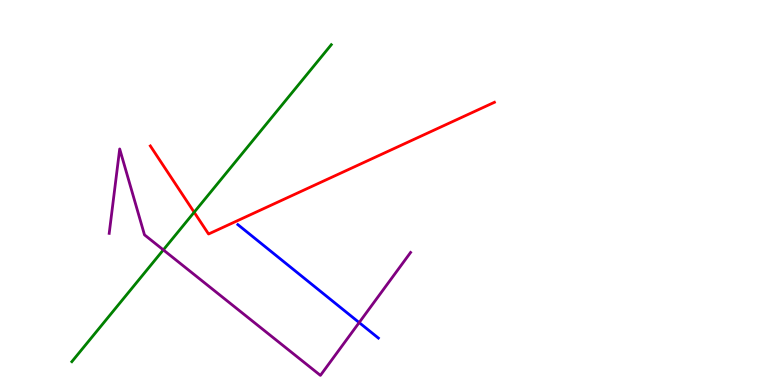[{'lines': ['blue', 'red'], 'intersections': []}, {'lines': ['green', 'red'], 'intersections': [{'x': 2.51, 'y': 4.49}]}, {'lines': ['purple', 'red'], 'intersections': []}, {'lines': ['blue', 'green'], 'intersections': []}, {'lines': ['blue', 'purple'], 'intersections': [{'x': 4.63, 'y': 1.62}]}, {'lines': ['green', 'purple'], 'intersections': [{'x': 2.11, 'y': 3.51}]}]